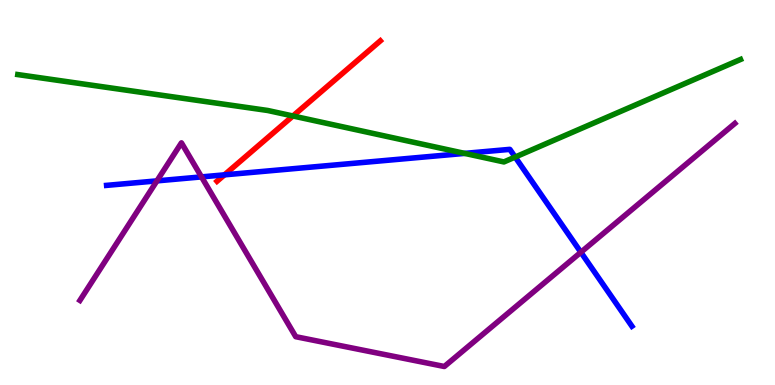[{'lines': ['blue', 'red'], 'intersections': [{'x': 2.9, 'y': 5.46}]}, {'lines': ['green', 'red'], 'intersections': [{'x': 3.78, 'y': 6.99}]}, {'lines': ['purple', 'red'], 'intersections': []}, {'lines': ['blue', 'green'], 'intersections': [{'x': 6.0, 'y': 6.02}, {'x': 6.65, 'y': 5.92}]}, {'lines': ['blue', 'purple'], 'intersections': [{'x': 2.02, 'y': 5.3}, {'x': 2.6, 'y': 5.41}, {'x': 7.5, 'y': 3.45}]}, {'lines': ['green', 'purple'], 'intersections': []}]